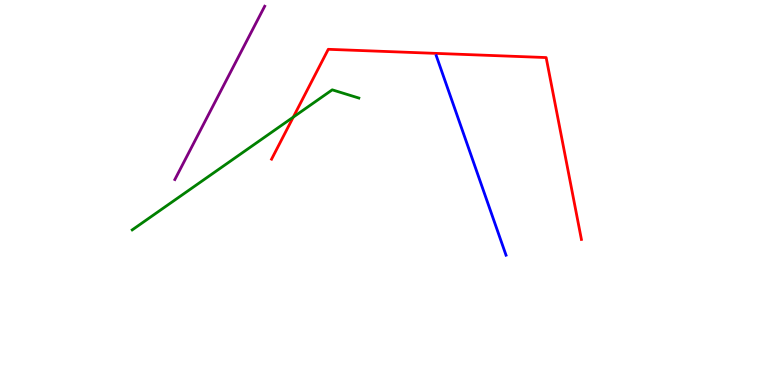[{'lines': ['blue', 'red'], 'intersections': []}, {'lines': ['green', 'red'], 'intersections': [{'x': 3.78, 'y': 6.96}]}, {'lines': ['purple', 'red'], 'intersections': []}, {'lines': ['blue', 'green'], 'intersections': []}, {'lines': ['blue', 'purple'], 'intersections': []}, {'lines': ['green', 'purple'], 'intersections': []}]